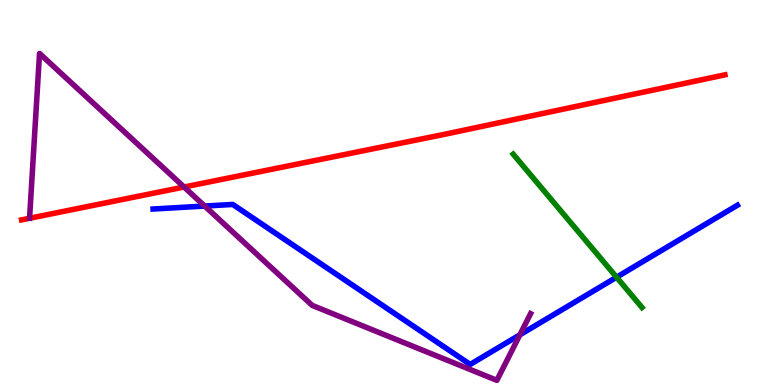[{'lines': ['blue', 'red'], 'intersections': []}, {'lines': ['green', 'red'], 'intersections': []}, {'lines': ['purple', 'red'], 'intersections': [{'x': 2.38, 'y': 5.14}]}, {'lines': ['blue', 'green'], 'intersections': [{'x': 7.96, 'y': 2.8}]}, {'lines': ['blue', 'purple'], 'intersections': [{'x': 2.64, 'y': 4.65}, {'x': 6.71, 'y': 1.3}]}, {'lines': ['green', 'purple'], 'intersections': []}]